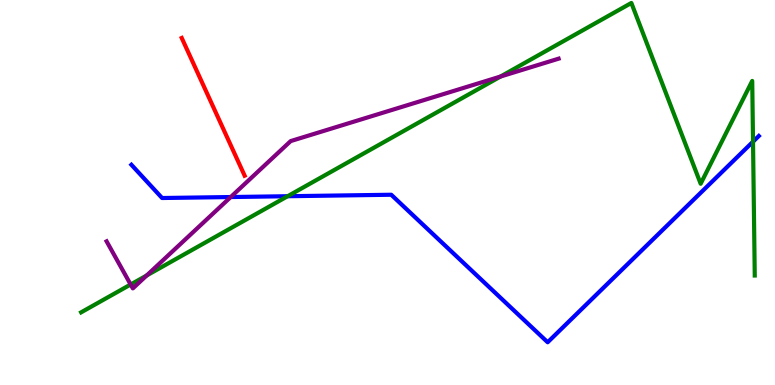[{'lines': ['blue', 'red'], 'intersections': []}, {'lines': ['green', 'red'], 'intersections': []}, {'lines': ['purple', 'red'], 'intersections': []}, {'lines': ['blue', 'green'], 'intersections': [{'x': 3.71, 'y': 4.9}, {'x': 9.72, 'y': 6.32}]}, {'lines': ['blue', 'purple'], 'intersections': [{'x': 2.98, 'y': 4.88}]}, {'lines': ['green', 'purple'], 'intersections': [{'x': 1.69, 'y': 2.61}, {'x': 1.89, 'y': 2.84}, {'x': 6.46, 'y': 8.01}]}]